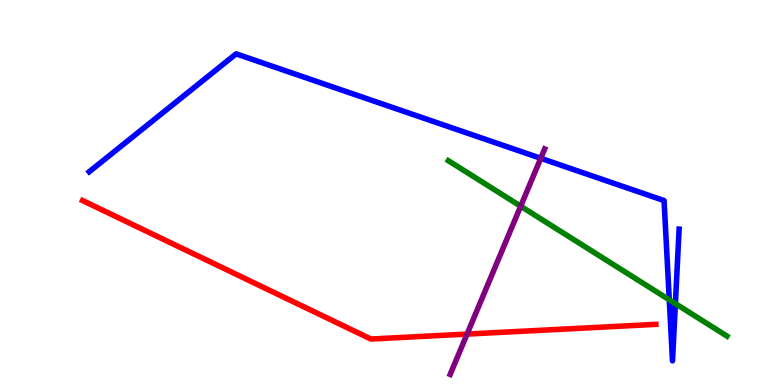[{'lines': ['blue', 'red'], 'intersections': []}, {'lines': ['green', 'red'], 'intersections': []}, {'lines': ['purple', 'red'], 'intersections': [{'x': 6.03, 'y': 1.32}]}, {'lines': ['blue', 'green'], 'intersections': [{'x': 8.64, 'y': 2.21}, {'x': 8.71, 'y': 2.11}]}, {'lines': ['blue', 'purple'], 'intersections': [{'x': 6.98, 'y': 5.89}]}, {'lines': ['green', 'purple'], 'intersections': [{'x': 6.72, 'y': 4.64}]}]